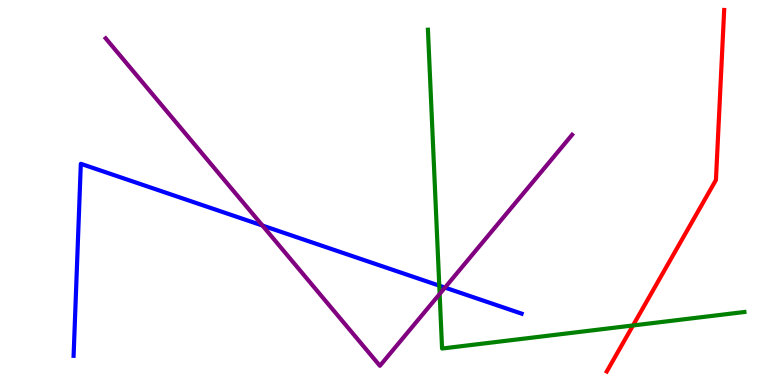[{'lines': ['blue', 'red'], 'intersections': []}, {'lines': ['green', 'red'], 'intersections': [{'x': 8.17, 'y': 1.55}]}, {'lines': ['purple', 'red'], 'intersections': []}, {'lines': ['blue', 'green'], 'intersections': [{'x': 5.67, 'y': 2.58}]}, {'lines': ['blue', 'purple'], 'intersections': [{'x': 3.39, 'y': 4.14}, {'x': 5.74, 'y': 2.53}]}, {'lines': ['green', 'purple'], 'intersections': [{'x': 5.67, 'y': 2.36}]}]